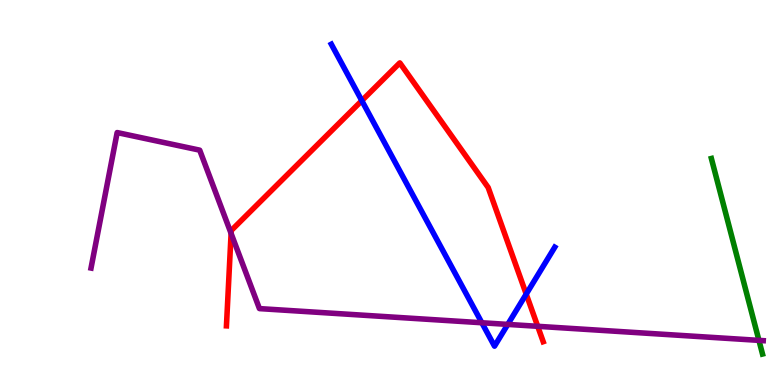[{'lines': ['blue', 'red'], 'intersections': [{'x': 4.67, 'y': 7.39}, {'x': 6.79, 'y': 2.36}]}, {'lines': ['green', 'red'], 'intersections': []}, {'lines': ['purple', 'red'], 'intersections': [{'x': 2.98, 'y': 3.94}, {'x': 6.94, 'y': 1.52}]}, {'lines': ['blue', 'green'], 'intersections': []}, {'lines': ['blue', 'purple'], 'intersections': [{'x': 6.22, 'y': 1.62}, {'x': 6.55, 'y': 1.57}]}, {'lines': ['green', 'purple'], 'intersections': [{'x': 9.79, 'y': 1.16}]}]